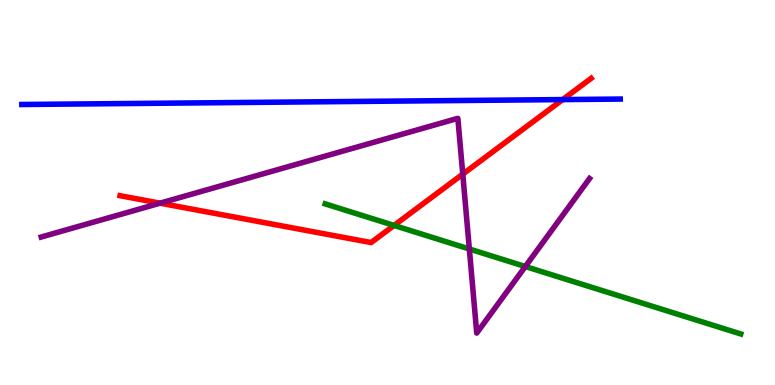[{'lines': ['blue', 'red'], 'intersections': [{'x': 7.26, 'y': 7.41}]}, {'lines': ['green', 'red'], 'intersections': [{'x': 5.08, 'y': 4.14}]}, {'lines': ['purple', 'red'], 'intersections': [{'x': 2.07, 'y': 4.72}, {'x': 5.97, 'y': 5.48}]}, {'lines': ['blue', 'green'], 'intersections': []}, {'lines': ['blue', 'purple'], 'intersections': []}, {'lines': ['green', 'purple'], 'intersections': [{'x': 6.06, 'y': 3.53}, {'x': 6.78, 'y': 3.08}]}]